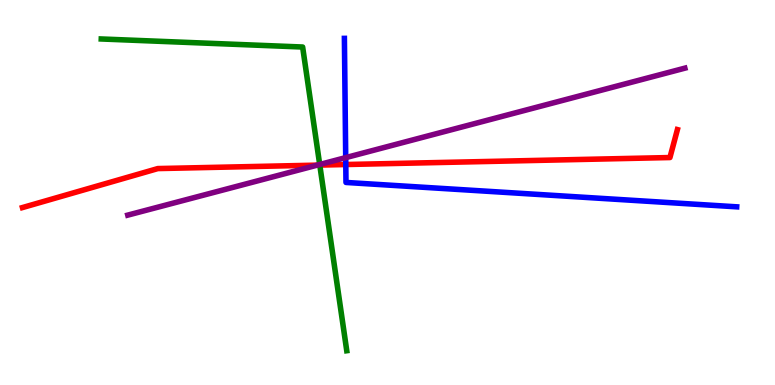[{'lines': ['blue', 'red'], 'intersections': [{'x': 4.46, 'y': 5.73}]}, {'lines': ['green', 'red'], 'intersections': [{'x': 4.13, 'y': 5.71}]}, {'lines': ['purple', 'red'], 'intersections': [{'x': 4.09, 'y': 5.71}]}, {'lines': ['blue', 'green'], 'intersections': []}, {'lines': ['blue', 'purple'], 'intersections': [{'x': 4.46, 'y': 5.91}]}, {'lines': ['green', 'purple'], 'intersections': [{'x': 4.13, 'y': 5.73}]}]